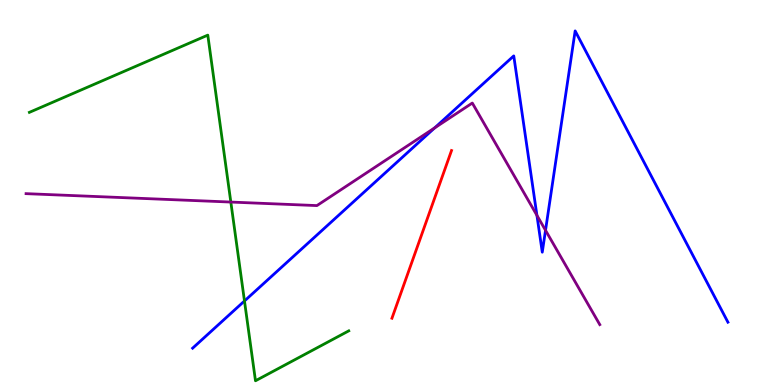[{'lines': ['blue', 'red'], 'intersections': []}, {'lines': ['green', 'red'], 'intersections': []}, {'lines': ['purple', 'red'], 'intersections': []}, {'lines': ['blue', 'green'], 'intersections': [{'x': 3.15, 'y': 2.18}]}, {'lines': ['blue', 'purple'], 'intersections': [{'x': 5.61, 'y': 6.68}, {'x': 6.93, 'y': 4.41}, {'x': 7.04, 'y': 4.02}]}, {'lines': ['green', 'purple'], 'intersections': [{'x': 2.98, 'y': 4.75}]}]